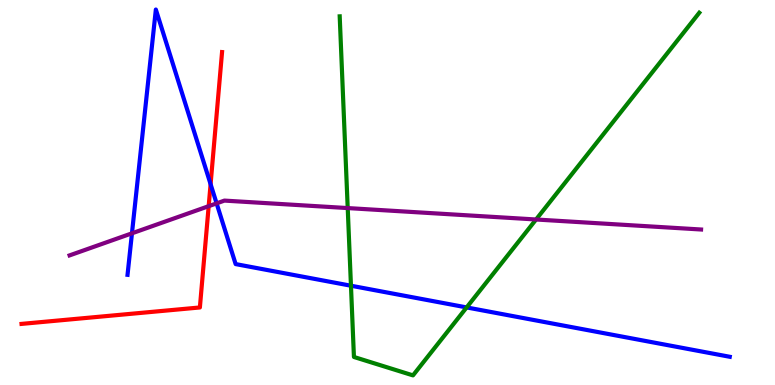[{'lines': ['blue', 'red'], 'intersections': [{'x': 2.72, 'y': 5.22}]}, {'lines': ['green', 'red'], 'intersections': []}, {'lines': ['purple', 'red'], 'intersections': [{'x': 2.69, 'y': 4.65}]}, {'lines': ['blue', 'green'], 'intersections': [{'x': 4.53, 'y': 2.58}, {'x': 6.02, 'y': 2.02}]}, {'lines': ['blue', 'purple'], 'intersections': [{'x': 1.7, 'y': 3.94}, {'x': 2.79, 'y': 4.72}]}, {'lines': ['green', 'purple'], 'intersections': [{'x': 4.49, 'y': 4.6}, {'x': 6.92, 'y': 4.3}]}]